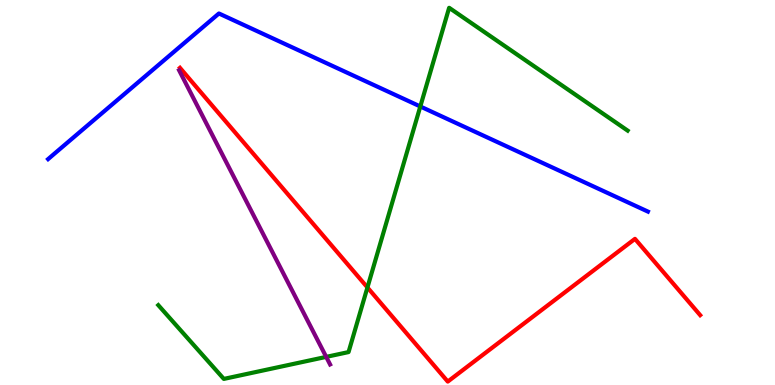[{'lines': ['blue', 'red'], 'intersections': []}, {'lines': ['green', 'red'], 'intersections': [{'x': 4.74, 'y': 2.53}]}, {'lines': ['purple', 'red'], 'intersections': []}, {'lines': ['blue', 'green'], 'intersections': [{'x': 5.42, 'y': 7.23}]}, {'lines': ['blue', 'purple'], 'intersections': []}, {'lines': ['green', 'purple'], 'intersections': [{'x': 4.21, 'y': 0.73}]}]